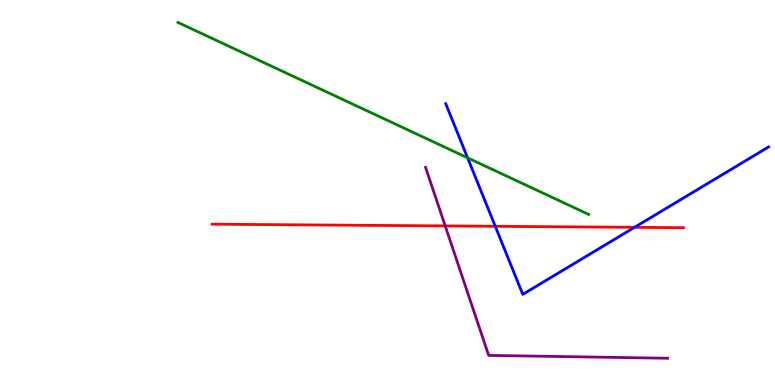[{'lines': ['blue', 'red'], 'intersections': [{'x': 6.39, 'y': 4.12}, {'x': 8.19, 'y': 4.1}]}, {'lines': ['green', 'red'], 'intersections': []}, {'lines': ['purple', 'red'], 'intersections': [{'x': 5.74, 'y': 4.13}]}, {'lines': ['blue', 'green'], 'intersections': [{'x': 6.03, 'y': 5.9}]}, {'lines': ['blue', 'purple'], 'intersections': []}, {'lines': ['green', 'purple'], 'intersections': []}]